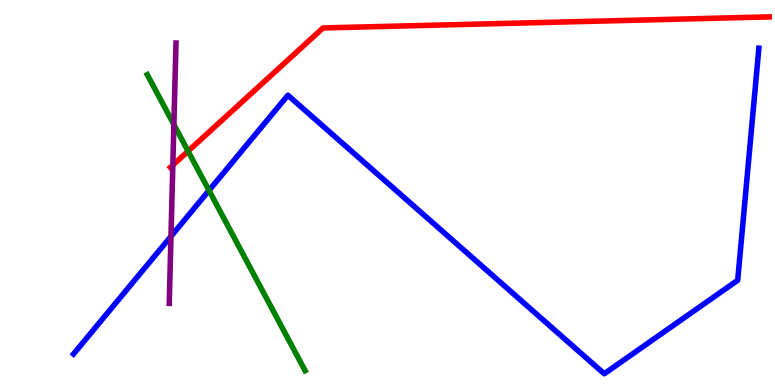[{'lines': ['blue', 'red'], 'intersections': []}, {'lines': ['green', 'red'], 'intersections': [{'x': 2.43, 'y': 6.07}]}, {'lines': ['purple', 'red'], 'intersections': [{'x': 2.23, 'y': 5.71}]}, {'lines': ['blue', 'green'], 'intersections': [{'x': 2.7, 'y': 5.05}]}, {'lines': ['blue', 'purple'], 'intersections': [{'x': 2.21, 'y': 3.86}]}, {'lines': ['green', 'purple'], 'intersections': [{'x': 2.24, 'y': 6.76}]}]